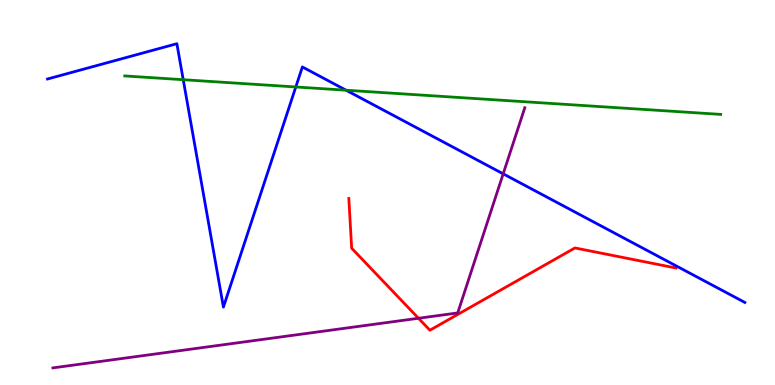[{'lines': ['blue', 'red'], 'intersections': []}, {'lines': ['green', 'red'], 'intersections': []}, {'lines': ['purple', 'red'], 'intersections': [{'x': 5.4, 'y': 1.73}]}, {'lines': ['blue', 'green'], 'intersections': [{'x': 2.36, 'y': 7.93}, {'x': 3.82, 'y': 7.74}, {'x': 4.47, 'y': 7.66}]}, {'lines': ['blue', 'purple'], 'intersections': [{'x': 6.49, 'y': 5.49}]}, {'lines': ['green', 'purple'], 'intersections': []}]